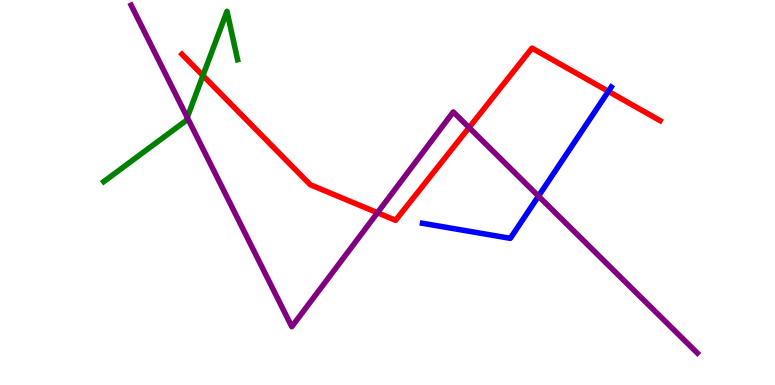[{'lines': ['blue', 'red'], 'intersections': [{'x': 7.85, 'y': 7.63}]}, {'lines': ['green', 'red'], 'intersections': [{'x': 2.62, 'y': 8.04}]}, {'lines': ['purple', 'red'], 'intersections': [{'x': 4.87, 'y': 4.47}, {'x': 6.05, 'y': 6.69}]}, {'lines': ['blue', 'green'], 'intersections': []}, {'lines': ['blue', 'purple'], 'intersections': [{'x': 6.95, 'y': 4.91}]}, {'lines': ['green', 'purple'], 'intersections': [{'x': 2.42, 'y': 6.95}]}]